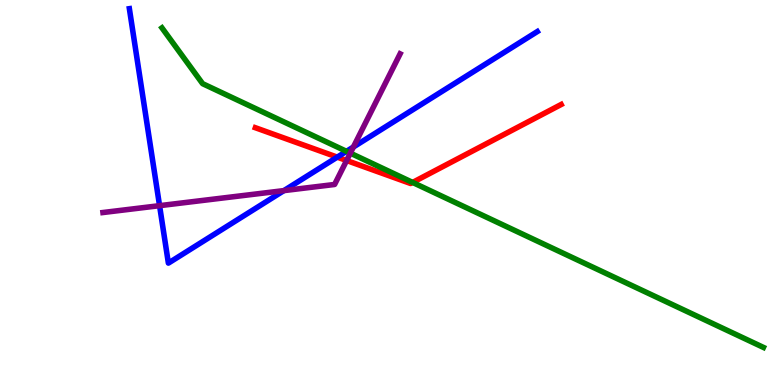[{'lines': ['blue', 'red'], 'intersections': [{'x': 4.35, 'y': 5.92}]}, {'lines': ['green', 'red'], 'intersections': [{'x': 5.32, 'y': 5.26}]}, {'lines': ['purple', 'red'], 'intersections': [{'x': 4.47, 'y': 5.83}]}, {'lines': ['blue', 'green'], 'intersections': [{'x': 4.47, 'y': 6.07}]}, {'lines': ['blue', 'purple'], 'intersections': [{'x': 2.06, 'y': 4.66}, {'x': 3.66, 'y': 5.05}, {'x': 4.56, 'y': 6.18}]}, {'lines': ['green', 'purple'], 'intersections': [{'x': 4.52, 'y': 6.02}]}]